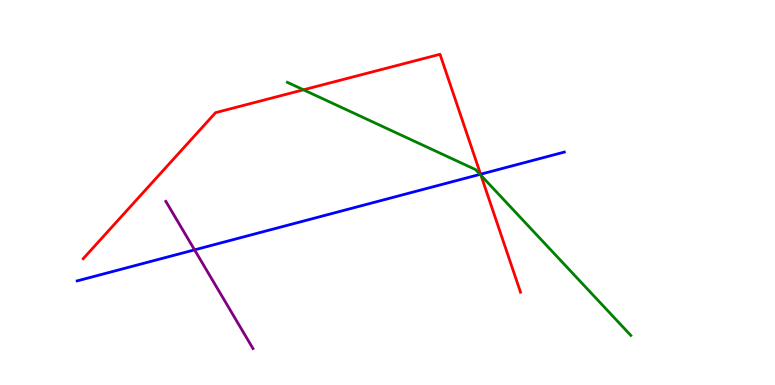[{'lines': ['blue', 'red'], 'intersections': [{'x': 6.2, 'y': 5.47}]}, {'lines': ['green', 'red'], 'intersections': [{'x': 3.92, 'y': 7.67}, {'x': 6.21, 'y': 5.45}]}, {'lines': ['purple', 'red'], 'intersections': []}, {'lines': ['blue', 'green'], 'intersections': [{'x': 6.19, 'y': 5.47}]}, {'lines': ['blue', 'purple'], 'intersections': [{'x': 2.51, 'y': 3.51}]}, {'lines': ['green', 'purple'], 'intersections': []}]